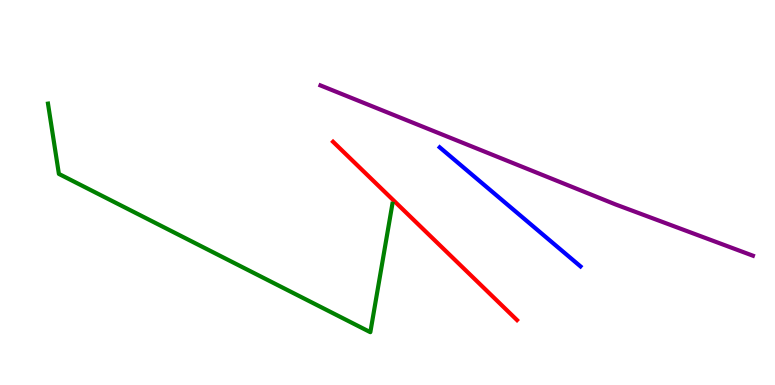[{'lines': ['blue', 'red'], 'intersections': []}, {'lines': ['green', 'red'], 'intersections': []}, {'lines': ['purple', 'red'], 'intersections': []}, {'lines': ['blue', 'green'], 'intersections': []}, {'lines': ['blue', 'purple'], 'intersections': []}, {'lines': ['green', 'purple'], 'intersections': []}]